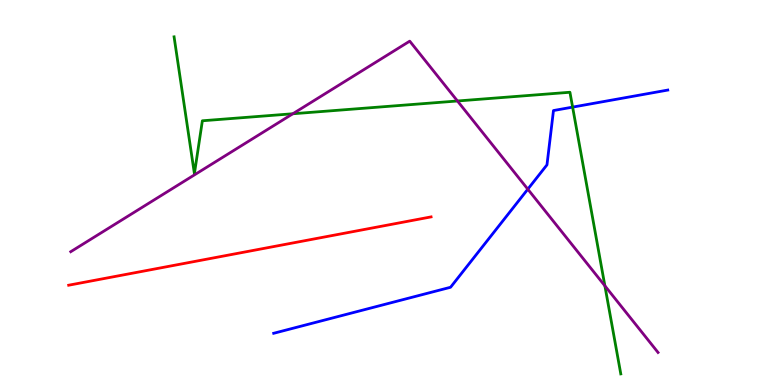[{'lines': ['blue', 'red'], 'intersections': []}, {'lines': ['green', 'red'], 'intersections': []}, {'lines': ['purple', 'red'], 'intersections': []}, {'lines': ['blue', 'green'], 'intersections': [{'x': 7.39, 'y': 7.22}]}, {'lines': ['blue', 'purple'], 'intersections': [{'x': 6.81, 'y': 5.09}]}, {'lines': ['green', 'purple'], 'intersections': [{'x': 3.78, 'y': 7.05}, {'x': 5.9, 'y': 7.38}, {'x': 7.8, 'y': 2.58}]}]